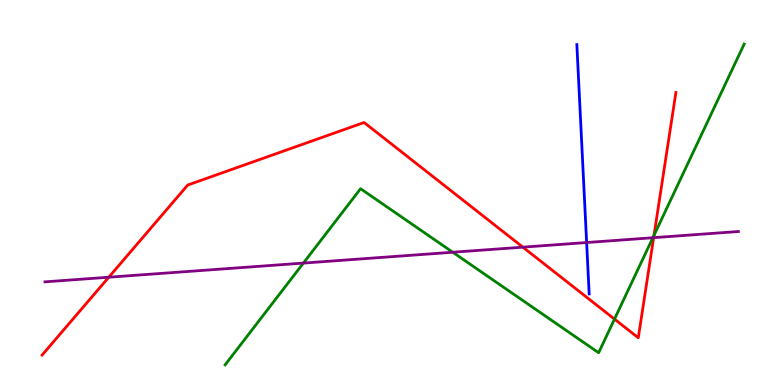[{'lines': ['blue', 'red'], 'intersections': []}, {'lines': ['green', 'red'], 'intersections': [{'x': 7.93, 'y': 1.71}, {'x': 8.44, 'y': 3.89}]}, {'lines': ['purple', 'red'], 'intersections': [{'x': 1.4, 'y': 2.8}, {'x': 6.75, 'y': 3.58}, {'x': 8.43, 'y': 3.83}]}, {'lines': ['blue', 'green'], 'intersections': []}, {'lines': ['blue', 'purple'], 'intersections': [{'x': 7.57, 'y': 3.7}]}, {'lines': ['green', 'purple'], 'intersections': [{'x': 3.91, 'y': 3.17}, {'x': 5.84, 'y': 3.45}, {'x': 8.42, 'y': 3.83}]}]